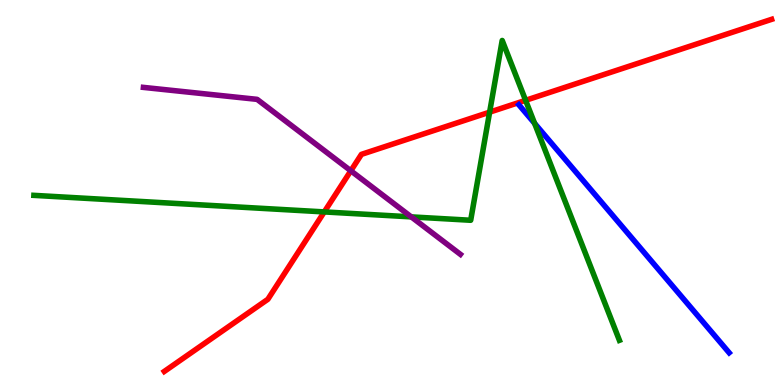[{'lines': ['blue', 'red'], 'intersections': []}, {'lines': ['green', 'red'], 'intersections': [{'x': 4.18, 'y': 4.5}, {'x': 6.32, 'y': 7.09}, {'x': 6.78, 'y': 7.39}]}, {'lines': ['purple', 'red'], 'intersections': [{'x': 4.53, 'y': 5.56}]}, {'lines': ['blue', 'green'], 'intersections': [{'x': 6.9, 'y': 6.8}]}, {'lines': ['blue', 'purple'], 'intersections': []}, {'lines': ['green', 'purple'], 'intersections': [{'x': 5.31, 'y': 4.37}]}]